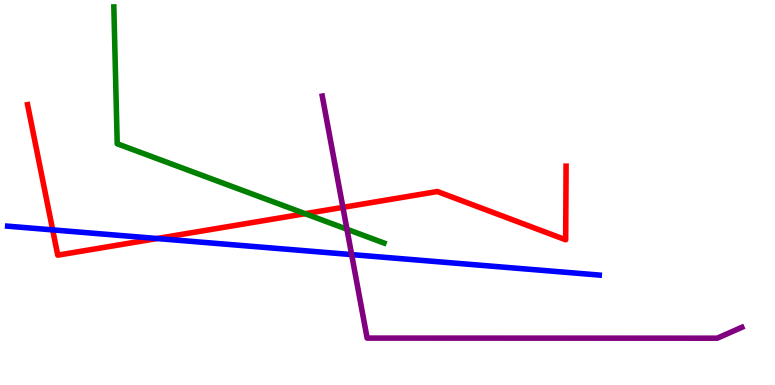[{'lines': ['blue', 'red'], 'intersections': [{'x': 0.68, 'y': 4.03}, {'x': 2.03, 'y': 3.8}]}, {'lines': ['green', 'red'], 'intersections': [{'x': 3.94, 'y': 4.45}]}, {'lines': ['purple', 'red'], 'intersections': [{'x': 4.42, 'y': 4.61}]}, {'lines': ['blue', 'green'], 'intersections': []}, {'lines': ['blue', 'purple'], 'intersections': [{'x': 4.54, 'y': 3.39}]}, {'lines': ['green', 'purple'], 'intersections': [{'x': 4.48, 'y': 4.05}]}]